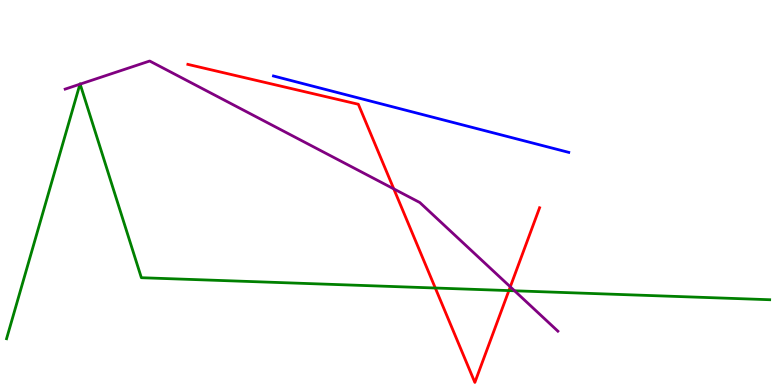[{'lines': ['blue', 'red'], 'intersections': []}, {'lines': ['green', 'red'], 'intersections': [{'x': 5.62, 'y': 2.52}, {'x': 6.57, 'y': 2.45}]}, {'lines': ['purple', 'red'], 'intersections': [{'x': 5.08, 'y': 5.09}, {'x': 6.58, 'y': 2.55}]}, {'lines': ['blue', 'green'], 'intersections': []}, {'lines': ['blue', 'purple'], 'intersections': []}, {'lines': ['green', 'purple'], 'intersections': [{'x': 1.03, 'y': 7.81}, {'x': 1.03, 'y': 7.81}, {'x': 6.64, 'y': 2.45}]}]